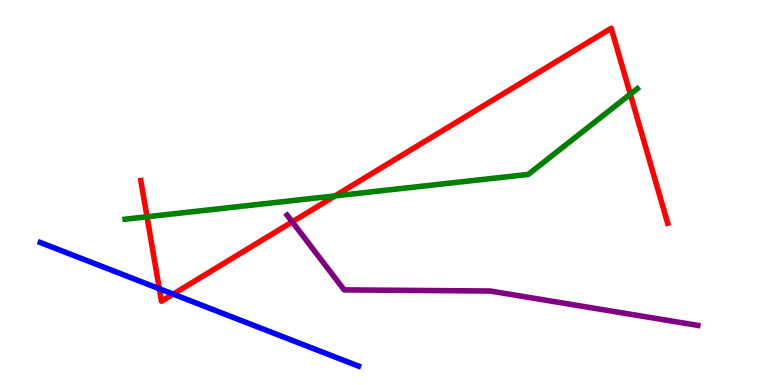[{'lines': ['blue', 'red'], 'intersections': [{'x': 2.06, 'y': 2.5}, {'x': 2.23, 'y': 2.36}]}, {'lines': ['green', 'red'], 'intersections': [{'x': 1.9, 'y': 4.37}, {'x': 4.32, 'y': 4.91}, {'x': 8.13, 'y': 7.55}]}, {'lines': ['purple', 'red'], 'intersections': [{'x': 3.77, 'y': 4.24}]}, {'lines': ['blue', 'green'], 'intersections': []}, {'lines': ['blue', 'purple'], 'intersections': []}, {'lines': ['green', 'purple'], 'intersections': []}]